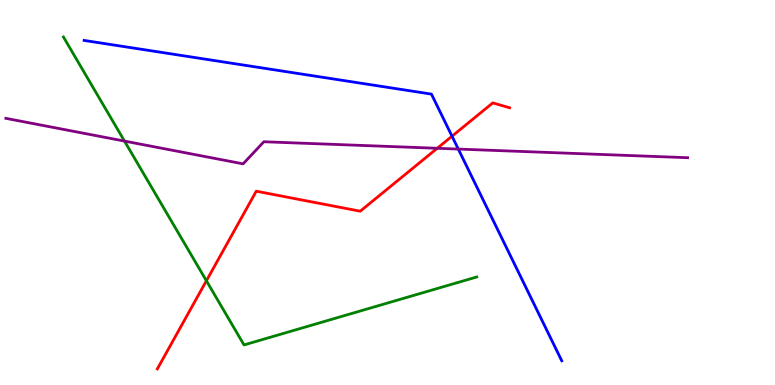[{'lines': ['blue', 'red'], 'intersections': [{'x': 5.83, 'y': 6.46}]}, {'lines': ['green', 'red'], 'intersections': [{'x': 2.66, 'y': 2.71}]}, {'lines': ['purple', 'red'], 'intersections': [{'x': 5.64, 'y': 6.15}]}, {'lines': ['blue', 'green'], 'intersections': []}, {'lines': ['blue', 'purple'], 'intersections': [{'x': 5.91, 'y': 6.13}]}, {'lines': ['green', 'purple'], 'intersections': [{'x': 1.61, 'y': 6.34}]}]